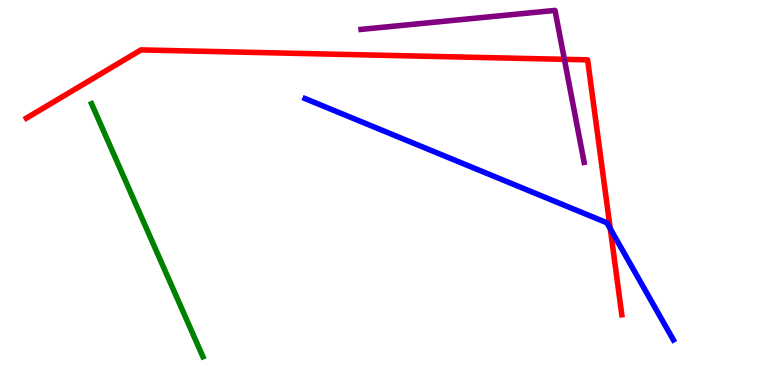[{'lines': ['blue', 'red'], 'intersections': [{'x': 7.87, 'y': 4.06}]}, {'lines': ['green', 'red'], 'intersections': []}, {'lines': ['purple', 'red'], 'intersections': [{'x': 7.28, 'y': 8.46}]}, {'lines': ['blue', 'green'], 'intersections': []}, {'lines': ['blue', 'purple'], 'intersections': []}, {'lines': ['green', 'purple'], 'intersections': []}]